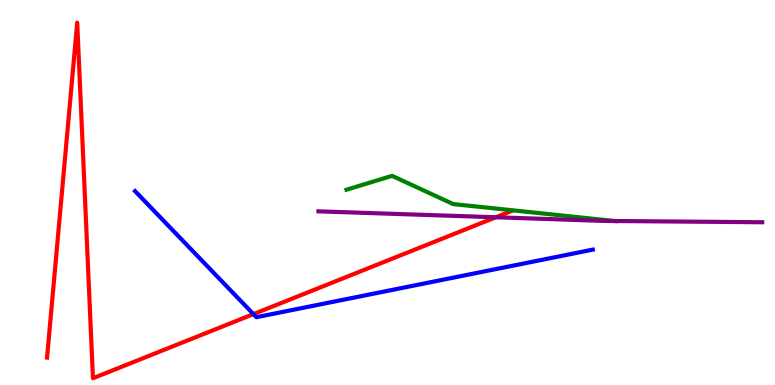[{'lines': ['blue', 'red'], 'intersections': [{'x': 3.27, 'y': 1.84}]}, {'lines': ['green', 'red'], 'intersections': []}, {'lines': ['purple', 'red'], 'intersections': [{'x': 6.4, 'y': 4.36}]}, {'lines': ['blue', 'green'], 'intersections': []}, {'lines': ['blue', 'purple'], 'intersections': []}, {'lines': ['green', 'purple'], 'intersections': [{'x': 7.93, 'y': 4.26}]}]